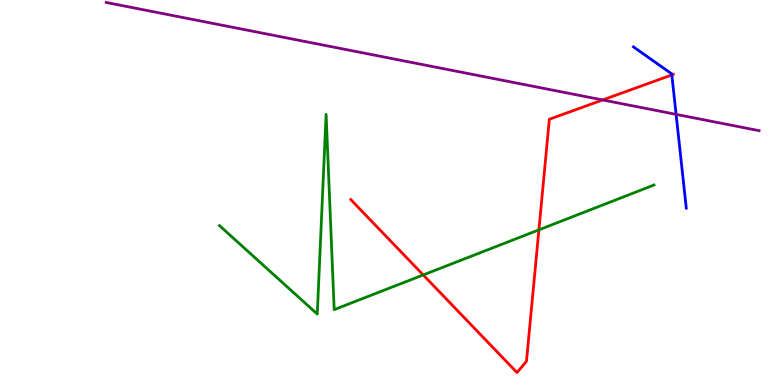[{'lines': ['blue', 'red'], 'intersections': [{'x': 8.67, 'y': 8.05}]}, {'lines': ['green', 'red'], 'intersections': [{'x': 5.46, 'y': 2.86}, {'x': 6.95, 'y': 4.03}]}, {'lines': ['purple', 'red'], 'intersections': [{'x': 7.78, 'y': 7.4}]}, {'lines': ['blue', 'green'], 'intersections': []}, {'lines': ['blue', 'purple'], 'intersections': [{'x': 8.72, 'y': 7.03}]}, {'lines': ['green', 'purple'], 'intersections': []}]